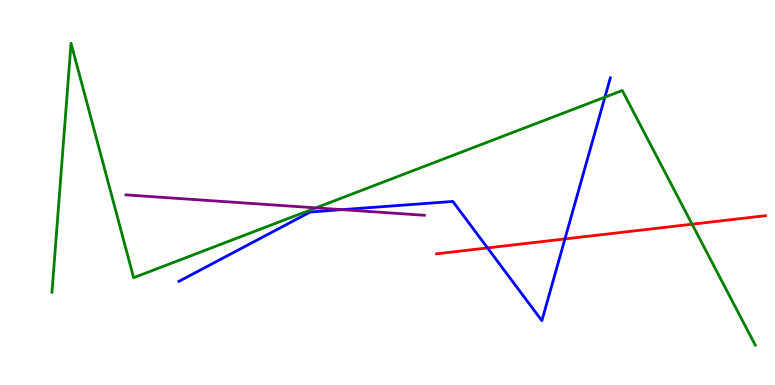[{'lines': ['blue', 'red'], 'intersections': [{'x': 6.29, 'y': 3.56}, {'x': 7.29, 'y': 3.79}]}, {'lines': ['green', 'red'], 'intersections': [{'x': 8.93, 'y': 4.18}]}, {'lines': ['purple', 'red'], 'intersections': []}, {'lines': ['blue', 'green'], 'intersections': [{'x': 7.81, 'y': 7.48}]}, {'lines': ['blue', 'purple'], 'intersections': [{'x': 4.41, 'y': 4.55}]}, {'lines': ['green', 'purple'], 'intersections': [{'x': 4.08, 'y': 4.6}]}]